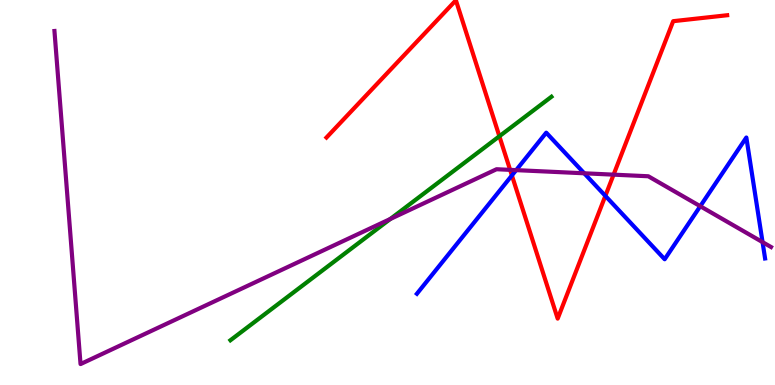[{'lines': ['blue', 'red'], 'intersections': [{'x': 6.61, 'y': 5.44}, {'x': 7.81, 'y': 4.91}]}, {'lines': ['green', 'red'], 'intersections': [{'x': 6.44, 'y': 6.46}]}, {'lines': ['purple', 'red'], 'intersections': [{'x': 6.58, 'y': 5.59}, {'x': 7.92, 'y': 5.46}]}, {'lines': ['blue', 'green'], 'intersections': []}, {'lines': ['blue', 'purple'], 'intersections': [{'x': 6.66, 'y': 5.58}, {'x': 7.54, 'y': 5.5}, {'x': 9.04, 'y': 4.64}, {'x': 9.84, 'y': 3.71}]}, {'lines': ['green', 'purple'], 'intersections': [{'x': 5.04, 'y': 4.31}]}]